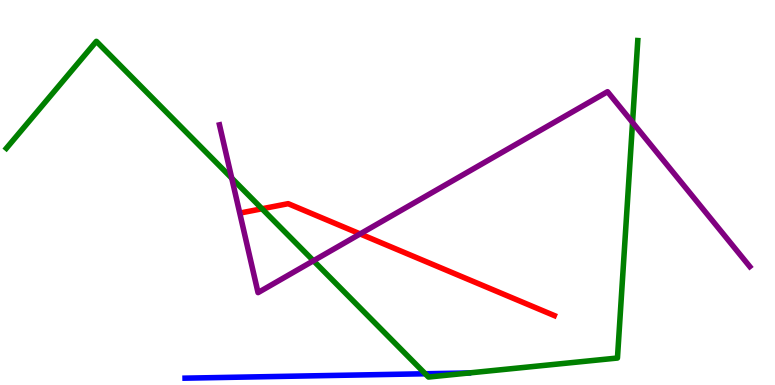[{'lines': ['blue', 'red'], 'intersections': []}, {'lines': ['green', 'red'], 'intersections': [{'x': 3.38, 'y': 4.58}]}, {'lines': ['purple', 'red'], 'intersections': [{'x': 4.65, 'y': 3.92}]}, {'lines': ['blue', 'green'], 'intersections': [{'x': 5.49, 'y': 0.292}]}, {'lines': ['blue', 'purple'], 'intersections': []}, {'lines': ['green', 'purple'], 'intersections': [{'x': 2.99, 'y': 5.37}, {'x': 4.04, 'y': 3.23}, {'x': 8.16, 'y': 6.82}]}]